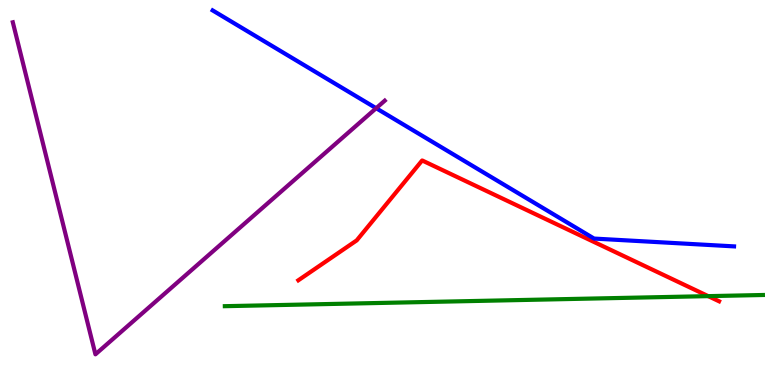[{'lines': ['blue', 'red'], 'intersections': []}, {'lines': ['green', 'red'], 'intersections': [{'x': 9.14, 'y': 2.31}]}, {'lines': ['purple', 'red'], 'intersections': []}, {'lines': ['blue', 'green'], 'intersections': []}, {'lines': ['blue', 'purple'], 'intersections': [{'x': 4.85, 'y': 7.19}]}, {'lines': ['green', 'purple'], 'intersections': []}]